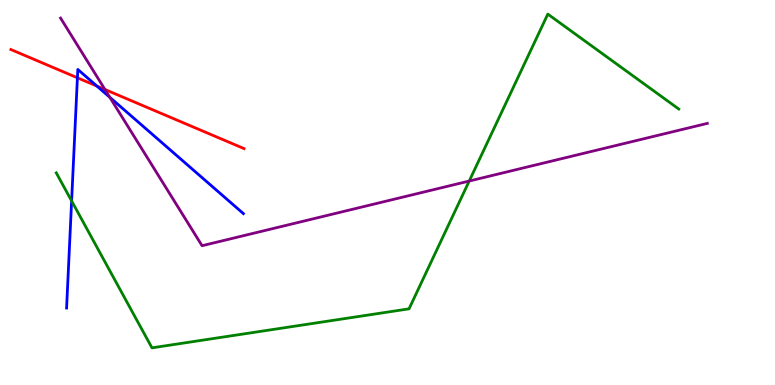[{'lines': ['blue', 'red'], 'intersections': [{'x': 0.999, 'y': 7.98}, {'x': 1.25, 'y': 7.76}]}, {'lines': ['green', 'red'], 'intersections': []}, {'lines': ['purple', 'red'], 'intersections': [{'x': 1.35, 'y': 7.68}]}, {'lines': ['blue', 'green'], 'intersections': [{'x': 0.924, 'y': 4.78}]}, {'lines': ['blue', 'purple'], 'intersections': [{'x': 1.42, 'y': 7.47}]}, {'lines': ['green', 'purple'], 'intersections': [{'x': 6.05, 'y': 5.3}]}]